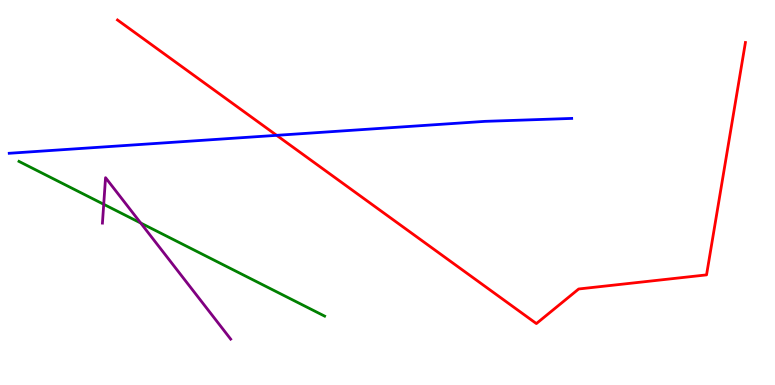[{'lines': ['blue', 'red'], 'intersections': [{'x': 3.57, 'y': 6.48}]}, {'lines': ['green', 'red'], 'intersections': []}, {'lines': ['purple', 'red'], 'intersections': []}, {'lines': ['blue', 'green'], 'intersections': []}, {'lines': ['blue', 'purple'], 'intersections': []}, {'lines': ['green', 'purple'], 'intersections': [{'x': 1.34, 'y': 4.69}, {'x': 1.82, 'y': 4.21}]}]